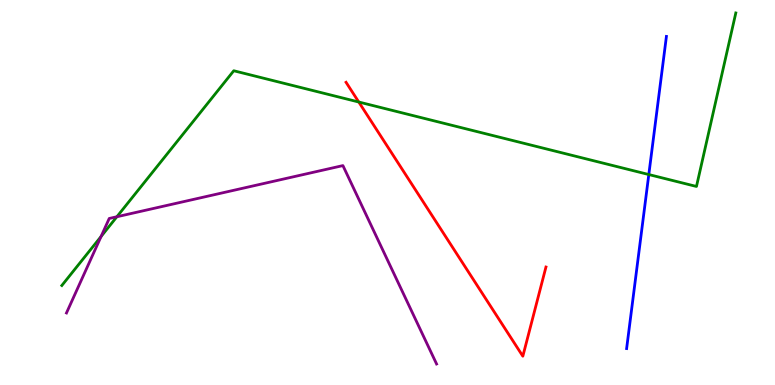[{'lines': ['blue', 'red'], 'intersections': []}, {'lines': ['green', 'red'], 'intersections': [{'x': 4.63, 'y': 7.35}]}, {'lines': ['purple', 'red'], 'intersections': []}, {'lines': ['blue', 'green'], 'intersections': [{'x': 8.37, 'y': 5.47}]}, {'lines': ['blue', 'purple'], 'intersections': []}, {'lines': ['green', 'purple'], 'intersections': [{'x': 1.3, 'y': 3.86}, {'x': 1.51, 'y': 4.37}]}]